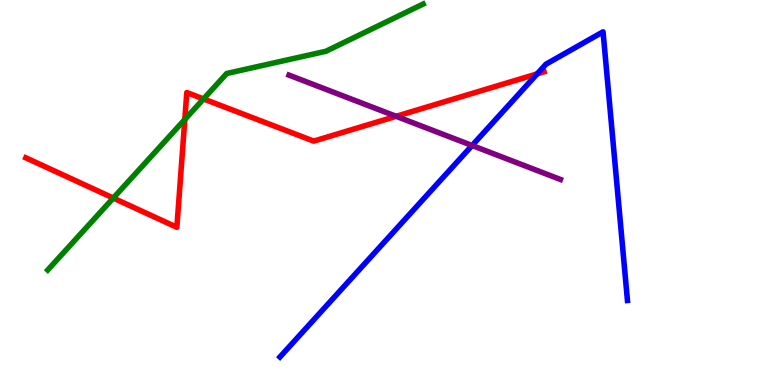[{'lines': ['blue', 'red'], 'intersections': [{'x': 6.93, 'y': 8.08}]}, {'lines': ['green', 'red'], 'intersections': [{'x': 1.46, 'y': 4.86}, {'x': 2.38, 'y': 6.9}, {'x': 2.63, 'y': 7.43}]}, {'lines': ['purple', 'red'], 'intersections': [{'x': 5.11, 'y': 6.98}]}, {'lines': ['blue', 'green'], 'intersections': []}, {'lines': ['blue', 'purple'], 'intersections': [{'x': 6.09, 'y': 6.22}]}, {'lines': ['green', 'purple'], 'intersections': []}]